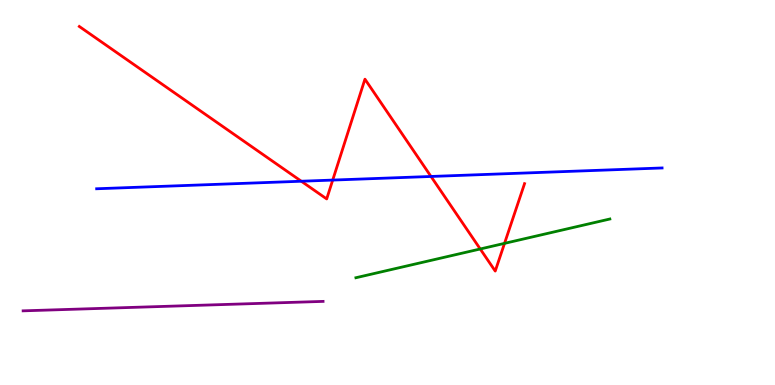[{'lines': ['blue', 'red'], 'intersections': [{'x': 3.89, 'y': 5.29}, {'x': 4.29, 'y': 5.32}, {'x': 5.56, 'y': 5.42}]}, {'lines': ['green', 'red'], 'intersections': [{'x': 6.2, 'y': 3.53}, {'x': 6.51, 'y': 3.68}]}, {'lines': ['purple', 'red'], 'intersections': []}, {'lines': ['blue', 'green'], 'intersections': []}, {'lines': ['blue', 'purple'], 'intersections': []}, {'lines': ['green', 'purple'], 'intersections': []}]